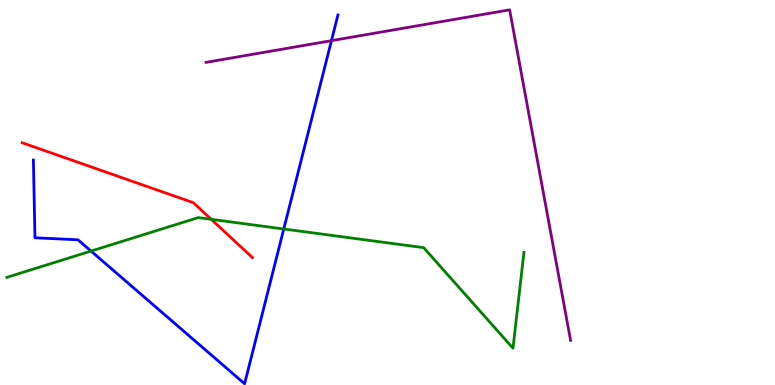[{'lines': ['blue', 'red'], 'intersections': []}, {'lines': ['green', 'red'], 'intersections': [{'x': 2.73, 'y': 4.3}]}, {'lines': ['purple', 'red'], 'intersections': []}, {'lines': ['blue', 'green'], 'intersections': [{'x': 1.17, 'y': 3.48}, {'x': 3.66, 'y': 4.05}]}, {'lines': ['blue', 'purple'], 'intersections': [{'x': 4.28, 'y': 8.94}]}, {'lines': ['green', 'purple'], 'intersections': []}]